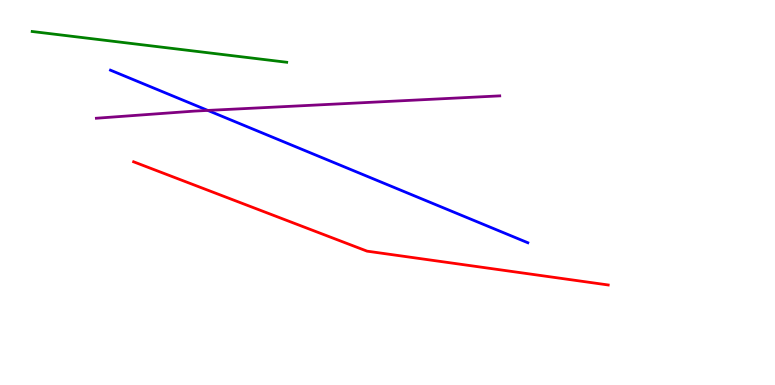[{'lines': ['blue', 'red'], 'intersections': []}, {'lines': ['green', 'red'], 'intersections': []}, {'lines': ['purple', 'red'], 'intersections': []}, {'lines': ['blue', 'green'], 'intersections': []}, {'lines': ['blue', 'purple'], 'intersections': [{'x': 2.68, 'y': 7.13}]}, {'lines': ['green', 'purple'], 'intersections': []}]